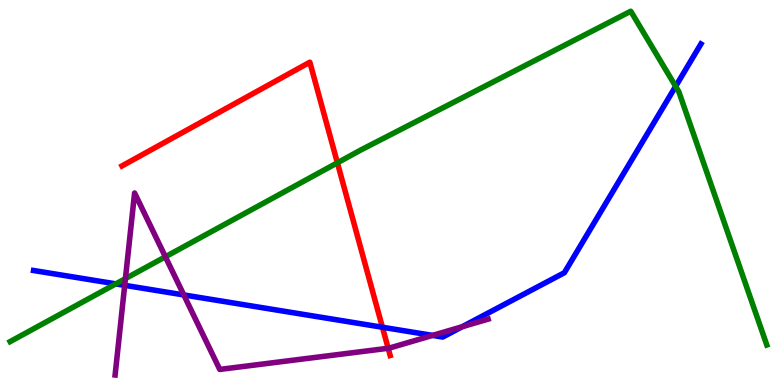[{'lines': ['blue', 'red'], 'intersections': [{'x': 4.93, 'y': 1.5}]}, {'lines': ['green', 'red'], 'intersections': [{'x': 4.35, 'y': 5.77}]}, {'lines': ['purple', 'red'], 'intersections': [{'x': 5.01, 'y': 0.954}]}, {'lines': ['blue', 'green'], 'intersections': [{'x': 1.49, 'y': 2.63}, {'x': 8.72, 'y': 7.76}]}, {'lines': ['blue', 'purple'], 'intersections': [{'x': 1.61, 'y': 2.59}, {'x': 2.37, 'y': 2.34}, {'x': 5.58, 'y': 1.29}, {'x': 5.96, 'y': 1.51}]}, {'lines': ['green', 'purple'], 'intersections': [{'x': 1.62, 'y': 2.76}, {'x': 2.13, 'y': 3.33}]}]